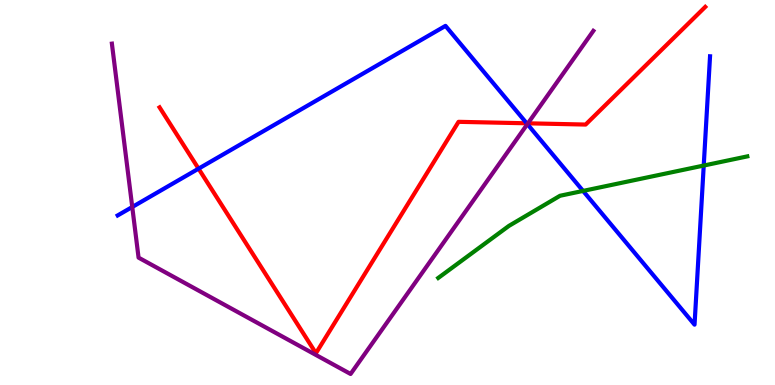[{'lines': ['blue', 'red'], 'intersections': [{'x': 2.56, 'y': 5.62}, {'x': 6.8, 'y': 6.8}]}, {'lines': ['green', 'red'], 'intersections': []}, {'lines': ['purple', 'red'], 'intersections': [{'x': 6.81, 'y': 6.8}]}, {'lines': ['blue', 'green'], 'intersections': [{'x': 7.52, 'y': 5.04}, {'x': 9.08, 'y': 5.7}]}, {'lines': ['blue', 'purple'], 'intersections': [{'x': 1.71, 'y': 4.62}, {'x': 6.8, 'y': 6.78}]}, {'lines': ['green', 'purple'], 'intersections': []}]